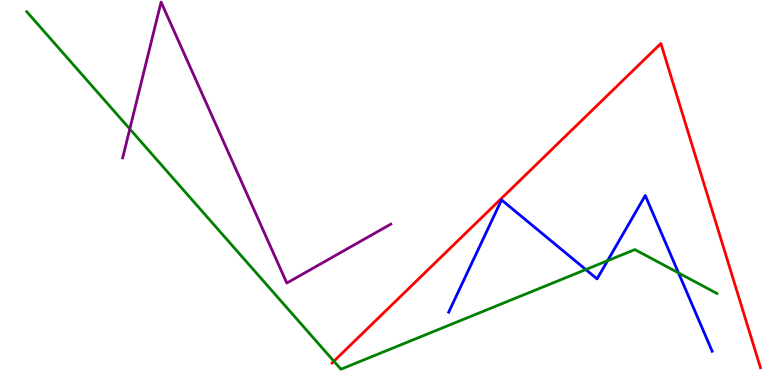[{'lines': ['blue', 'red'], 'intersections': []}, {'lines': ['green', 'red'], 'intersections': [{'x': 4.31, 'y': 0.618}]}, {'lines': ['purple', 'red'], 'intersections': []}, {'lines': ['blue', 'green'], 'intersections': [{'x': 7.56, 'y': 3.0}, {'x': 7.84, 'y': 3.23}, {'x': 8.76, 'y': 2.91}]}, {'lines': ['blue', 'purple'], 'intersections': []}, {'lines': ['green', 'purple'], 'intersections': [{'x': 1.67, 'y': 6.65}]}]